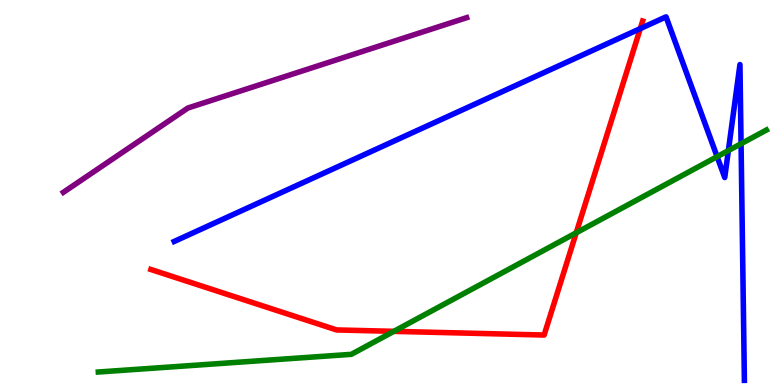[{'lines': ['blue', 'red'], 'intersections': [{'x': 8.26, 'y': 9.26}]}, {'lines': ['green', 'red'], 'intersections': [{'x': 5.08, 'y': 1.39}, {'x': 7.44, 'y': 3.95}]}, {'lines': ['purple', 'red'], 'intersections': []}, {'lines': ['blue', 'green'], 'intersections': [{'x': 9.25, 'y': 5.93}, {'x': 9.4, 'y': 6.09}, {'x': 9.56, 'y': 6.27}]}, {'lines': ['blue', 'purple'], 'intersections': []}, {'lines': ['green', 'purple'], 'intersections': []}]